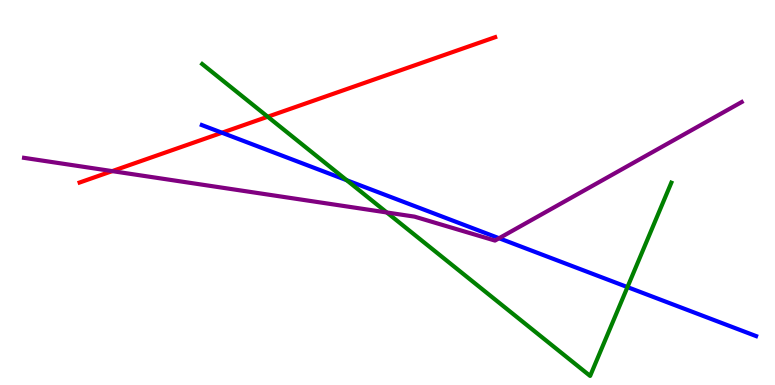[{'lines': ['blue', 'red'], 'intersections': [{'x': 2.86, 'y': 6.55}]}, {'lines': ['green', 'red'], 'intersections': [{'x': 3.45, 'y': 6.97}]}, {'lines': ['purple', 'red'], 'intersections': [{'x': 1.45, 'y': 5.56}]}, {'lines': ['blue', 'green'], 'intersections': [{'x': 4.47, 'y': 5.32}, {'x': 8.1, 'y': 2.54}]}, {'lines': ['blue', 'purple'], 'intersections': [{'x': 6.44, 'y': 3.81}]}, {'lines': ['green', 'purple'], 'intersections': [{'x': 4.99, 'y': 4.48}]}]